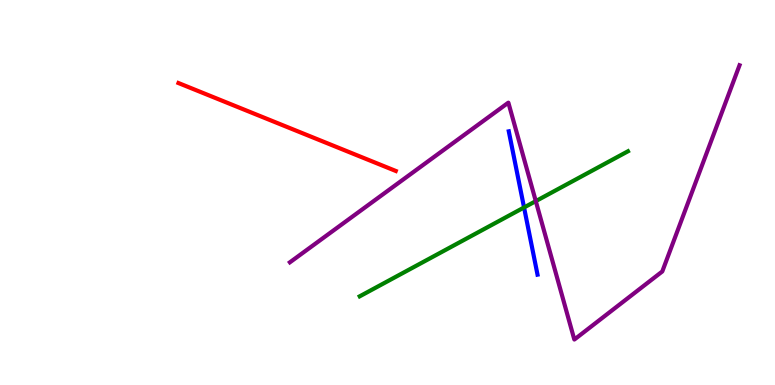[{'lines': ['blue', 'red'], 'intersections': []}, {'lines': ['green', 'red'], 'intersections': []}, {'lines': ['purple', 'red'], 'intersections': []}, {'lines': ['blue', 'green'], 'intersections': [{'x': 6.76, 'y': 4.61}]}, {'lines': ['blue', 'purple'], 'intersections': []}, {'lines': ['green', 'purple'], 'intersections': [{'x': 6.91, 'y': 4.78}]}]